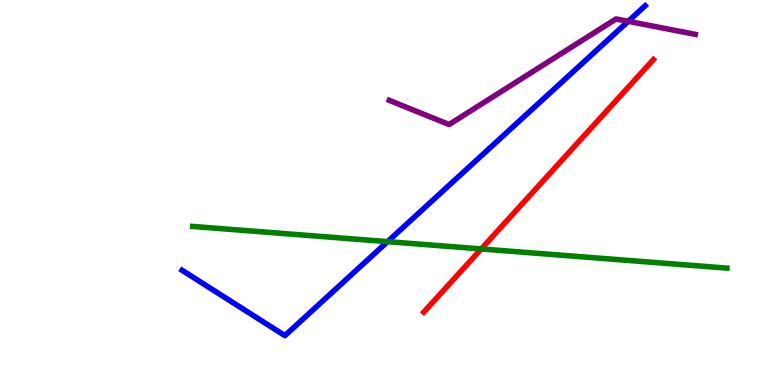[{'lines': ['blue', 'red'], 'intersections': []}, {'lines': ['green', 'red'], 'intersections': [{'x': 6.21, 'y': 3.53}]}, {'lines': ['purple', 'red'], 'intersections': []}, {'lines': ['blue', 'green'], 'intersections': [{'x': 5.0, 'y': 3.72}]}, {'lines': ['blue', 'purple'], 'intersections': [{'x': 8.11, 'y': 9.45}]}, {'lines': ['green', 'purple'], 'intersections': []}]